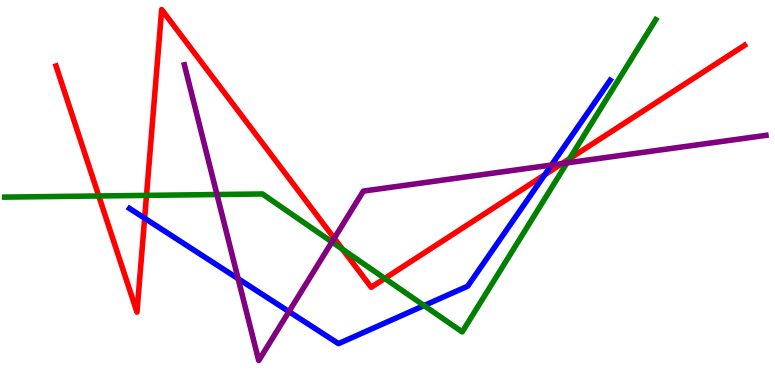[{'lines': ['blue', 'red'], 'intersections': [{'x': 1.87, 'y': 4.33}, {'x': 7.03, 'y': 5.46}]}, {'lines': ['green', 'red'], 'intersections': [{'x': 1.27, 'y': 4.91}, {'x': 1.89, 'y': 4.93}, {'x': 4.42, 'y': 3.53}, {'x': 4.96, 'y': 2.77}, {'x': 7.35, 'y': 5.88}]}, {'lines': ['purple', 'red'], 'intersections': [{'x': 4.31, 'y': 3.81}, {'x': 7.25, 'y': 5.75}]}, {'lines': ['blue', 'green'], 'intersections': [{'x': 5.47, 'y': 2.06}]}, {'lines': ['blue', 'purple'], 'intersections': [{'x': 3.07, 'y': 2.76}, {'x': 3.73, 'y': 1.91}, {'x': 7.12, 'y': 5.71}]}, {'lines': ['green', 'purple'], 'intersections': [{'x': 2.8, 'y': 4.95}, {'x': 4.28, 'y': 3.72}, {'x': 7.32, 'y': 5.77}]}]